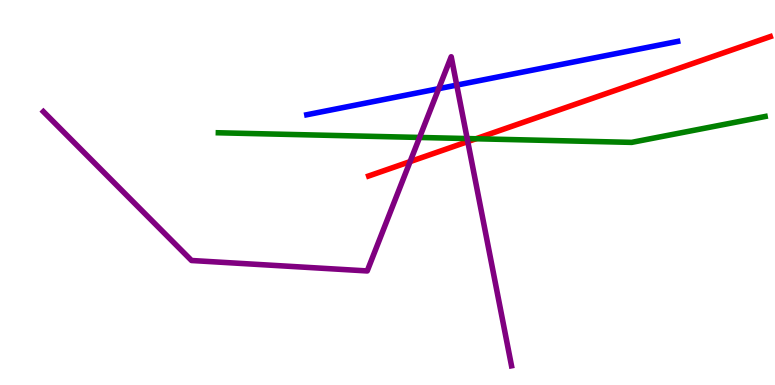[{'lines': ['blue', 'red'], 'intersections': []}, {'lines': ['green', 'red'], 'intersections': [{'x': 6.14, 'y': 6.4}]}, {'lines': ['purple', 'red'], 'intersections': [{'x': 5.29, 'y': 5.8}, {'x': 6.04, 'y': 6.32}]}, {'lines': ['blue', 'green'], 'intersections': []}, {'lines': ['blue', 'purple'], 'intersections': [{'x': 5.66, 'y': 7.7}, {'x': 5.89, 'y': 7.79}]}, {'lines': ['green', 'purple'], 'intersections': [{'x': 5.41, 'y': 6.43}, {'x': 6.03, 'y': 6.4}]}]